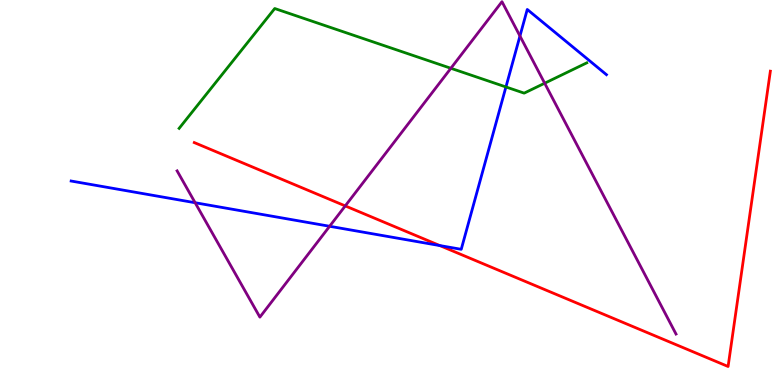[{'lines': ['blue', 'red'], 'intersections': [{'x': 5.67, 'y': 3.62}]}, {'lines': ['green', 'red'], 'intersections': []}, {'lines': ['purple', 'red'], 'intersections': [{'x': 4.45, 'y': 4.65}]}, {'lines': ['blue', 'green'], 'intersections': [{'x': 6.53, 'y': 7.74}]}, {'lines': ['blue', 'purple'], 'intersections': [{'x': 2.52, 'y': 4.73}, {'x': 4.25, 'y': 4.12}, {'x': 6.71, 'y': 9.06}]}, {'lines': ['green', 'purple'], 'intersections': [{'x': 5.82, 'y': 8.23}, {'x': 7.03, 'y': 7.84}]}]